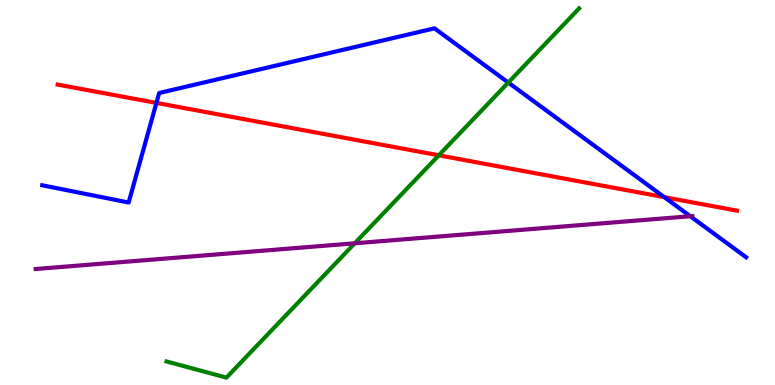[{'lines': ['blue', 'red'], 'intersections': [{'x': 2.02, 'y': 7.33}, {'x': 8.57, 'y': 4.88}]}, {'lines': ['green', 'red'], 'intersections': [{'x': 5.66, 'y': 5.97}]}, {'lines': ['purple', 'red'], 'intersections': []}, {'lines': ['blue', 'green'], 'intersections': [{'x': 6.56, 'y': 7.86}]}, {'lines': ['blue', 'purple'], 'intersections': [{'x': 8.91, 'y': 4.38}]}, {'lines': ['green', 'purple'], 'intersections': [{'x': 4.58, 'y': 3.68}]}]